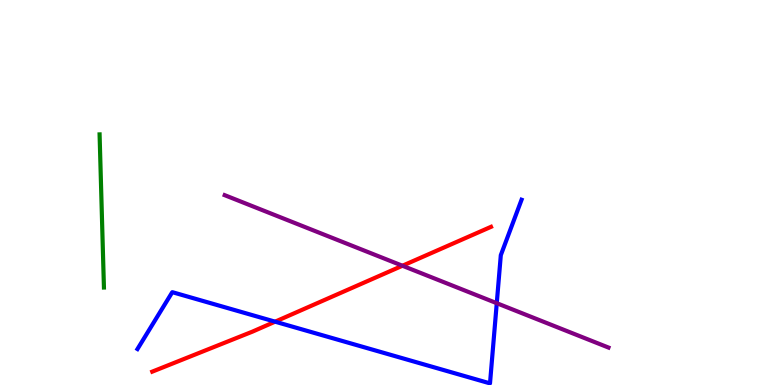[{'lines': ['blue', 'red'], 'intersections': [{'x': 3.55, 'y': 1.64}]}, {'lines': ['green', 'red'], 'intersections': []}, {'lines': ['purple', 'red'], 'intersections': [{'x': 5.19, 'y': 3.1}]}, {'lines': ['blue', 'green'], 'intersections': []}, {'lines': ['blue', 'purple'], 'intersections': [{'x': 6.41, 'y': 2.12}]}, {'lines': ['green', 'purple'], 'intersections': []}]